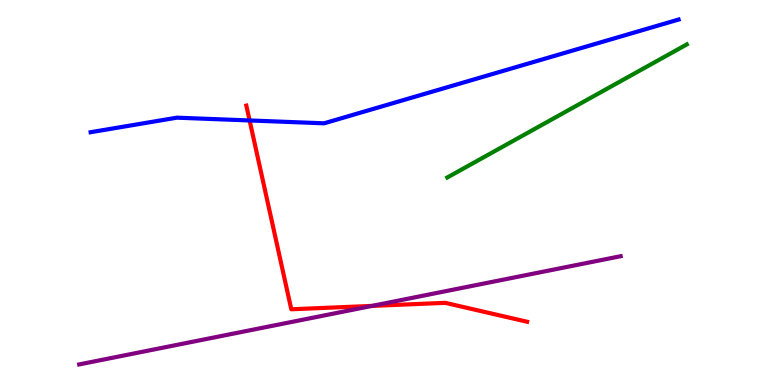[{'lines': ['blue', 'red'], 'intersections': [{'x': 3.22, 'y': 6.87}]}, {'lines': ['green', 'red'], 'intersections': []}, {'lines': ['purple', 'red'], 'intersections': [{'x': 4.8, 'y': 2.05}]}, {'lines': ['blue', 'green'], 'intersections': []}, {'lines': ['blue', 'purple'], 'intersections': []}, {'lines': ['green', 'purple'], 'intersections': []}]